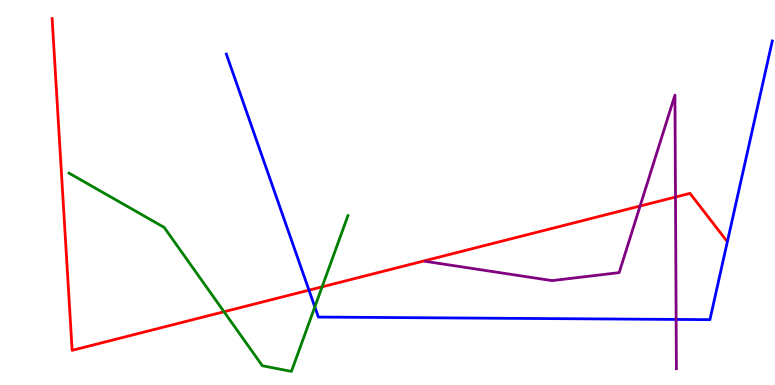[{'lines': ['blue', 'red'], 'intersections': [{'x': 3.99, 'y': 2.46}]}, {'lines': ['green', 'red'], 'intersections': [{'x': 2.89, 'y': 1.9}, {'x': 4.16, 'y': 2.55}]}, {'lines': ['purple', 'red'], 'intersections': [{'x': 8.26, 'y': 4.65}, {'x': 8.72, 'y': 4.88}]}, {'lines': ['blue', 'green'], 'intersections': [{'x': 4.06, 'y': 2.03}]}, {'lines': ['blue', 'purple'], 'intersections': [{'x': 8.72, 'y': 1.7}]}, {'lines': ['green', 'purple'], 'intersections': []}]